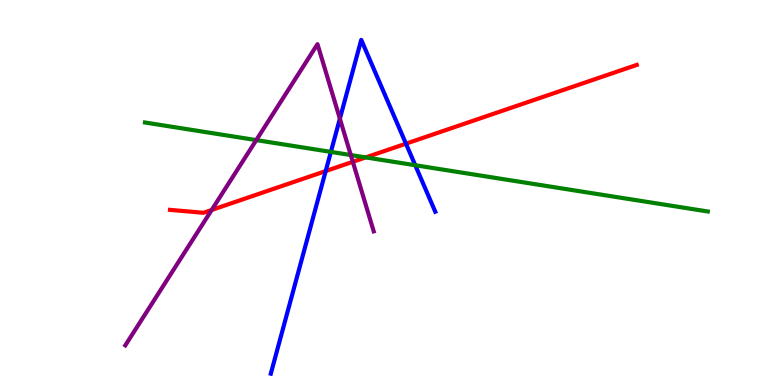[{'lines': ['blue', 'red'], 'intersections': [{'x': 4.2, 'y': 5.56}, {'x': 5.24, 'y': 6.27}]}, {'lines': ['green', 'red'], 'intersections': [{'x': 4.72, 'y': 5.91}]}, {'lines': ['purple', 'red'], 'intersections': [{'x': 2.73, 'y': 4.55}, {'x': 4.55, 'y': 5.8}]}, {'lines': ['blue', 'green'], 'intersections': [{'x': 4.27, 'y': 6.05}, {'x': 5.36, 'y': 5.71}]}, {'lines': ['blue', 'purple'], 'intersections': [{'x': 4.39, 'y': 6.92}]}, {'lines': ['green', 'purple'], 'intersections': [{'x': 3.31, 'y': 6.36}, {'x': 4.53, 'y': 5.97}]}]